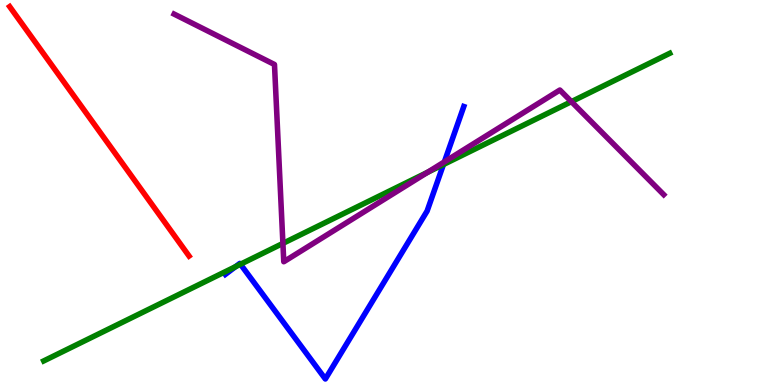[{'lines': ['blue', 'red'], 'intersections': []}, {'lines': ['green', 'red'], 'intersections': []}, {'lines': ['purple', 'red'], 'intersections': []}, {'lines': ['blue', 'green'], 'intersections': [{'x': 3.04, 'y': 3.07}, {'x': 3.1, 'y': 3.14}, {'x': 5.72, 'y': 5.73}]}, {'lines': ['blue', 'purple'], 'intersections': [{'x': 5.73, 'y': 5.8}]}, {'lines': ['green', 'purple'], 'intersections': [{'x': 3.65, 'y': 3.68}, {'x': 5.52, 'y': 5.52}, {'x': 7.37, 'y': 7.36}]}]